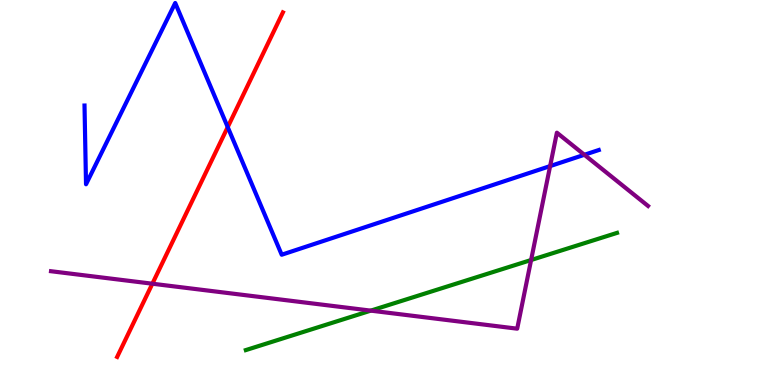[{'lines': ['blue', 'red'], 'intersections': [{'x': 2.94, 'y': 6.7}]}, {'lines': ['green', 'red'], 'intersections': []}, {'lines': ['purple', 'red'], 'intersections': [{'x': 1.97, 'y': 2.63}]}, {'lines': ['blue', 'green'], 'intersections': []}, {'lines': ['blue', 'purple'], 'intersections': [{'x': 7.1, 'y': 5.69}, {'x': 7.54, 'y': 5.98}]}, {'lines': ['green', 'purple'], 'intersections': [{'x': 4.78, 'y': 1.93}, {'x': 6.85, 'y': 3.25}]}]